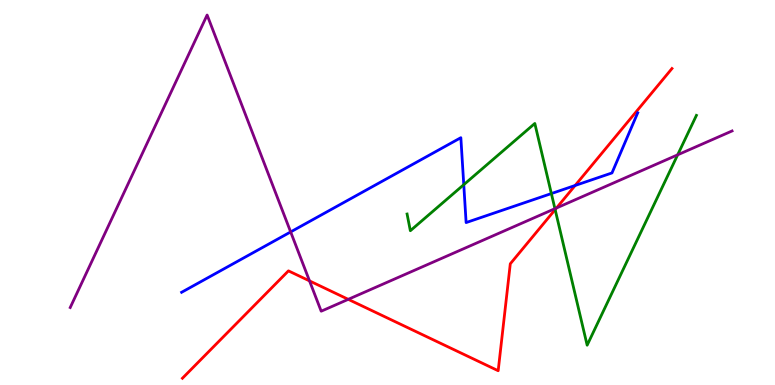[{'lines': ['blue', 'red'], 'intersections': [{'x': 7.42, 'y': 5.18}]}, {'lines': ['green', 'red'], 'intersections': [{'x': 7.16, 'y': 4.56}]}, {'lines': ['purple', 'red'], 'intersections': [{'x': 3.99, 'y': 2.7}, {'x': 4.49, 'y': 2.22}, {'x': 7.18, 'y': 4.6}]}, {'lines': ['blue', 'green'], 'intersections': [{'x': 5.98, 'y': 5.2}, {'x': 7.11, 'y': 4.97}]}, {'lines': ['blue', 'purple'], 'intersections': [{'x': 3.75, 'y': 3.98}]}, {'lines': ['green', 'purple'], 'intersections': [{'x': 7.16, 'y': 4.58}, {'x': 8.74, 'y': 5.98}]}]